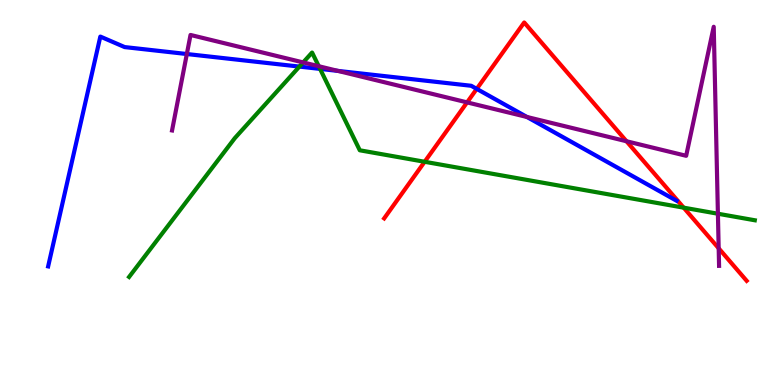[{'lines': ['blue', 'red'], 'intersections': [{'x': 6.15, 'y': 7.69}]}, {'lines': ['green', 'red'], 'intersections': [{'x': 5.48, 'y': 5.8}, {'x': 8.82, 'y': 4.61}]}, {'lines': ['purple', 'red'], 'intersections': [{'x': 6.03, 'y': 7.34}, {'x': 8.08, 'y': 6.33}, {'x': 9.27, 'y': 3.55}]}, {'lines': ['blue', 'green'], 'intersections': [{'x': 3.86, 'y': 8.27}, {'x': 4.13, 'y': 8.21}]}, {'lines': ['blue', 'purple'], 'intersections': [{'x': 2.41, 'y': 8.6}, {'x': 4.36, 'y': 8.16}, {'x': 6.8, 'y': 6.96}]}, {'lines': ['green', 'purple'], 'intersections': [{'x': 3.91, 'y': 8.38}, {'x': 4.11, 'y': 8.28}, {'x': 9.26, 'y': 4.45}]}]